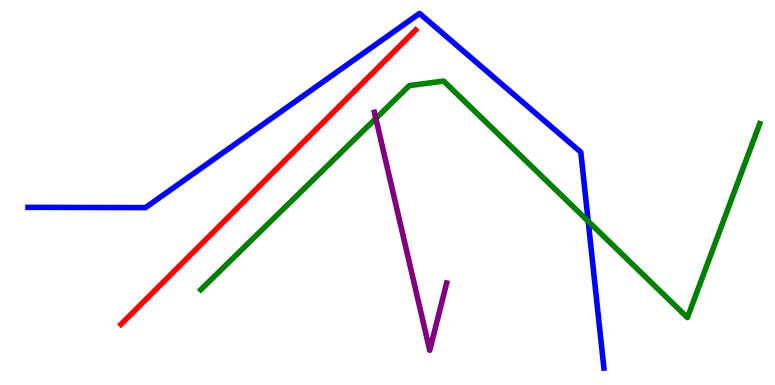[{'lines': ['blue', 'red'], 'intersections': []}, {'lines': ['green', 'red'], 'intersections': []}, {'lines': ['purple', 'red'], 'intersections': []}, {'lines': ['blue', 'green'], 'intersections': [{'x': 7.59, 'y': 4.25}]}, {'lines': ['blue', 'purple'], 'intersections': []}, {'lines': ['green', 'purple'], 'intersections': [{'x': 4.85, 'y': 6.92}]}]